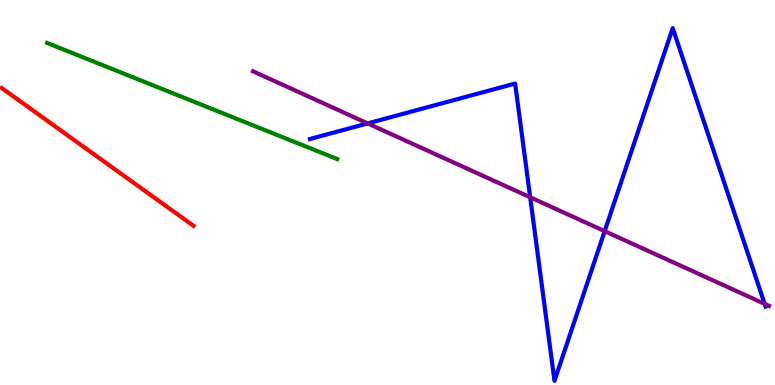[{'lines': ['blue', 'red'], 'intersections': []}, {'lines': ['green', 'red'], 'intersections': []}, {'lines': ['purple', 'red'], 'intersections': []}, {'lines': ['blue', 'green'], 'intersections': []}, {'lines': ['blue', 'purple'], 'intersections': [{'x': 4.74, 'y': 6.79}, {'x': 6.84, 'y': 4.88}, {'x': 7.8, 'y': 4.0}, {'x': 9.87, 'y': 2.11}]}, {'lines': ['green', 'purple'], 'intersections': []}]